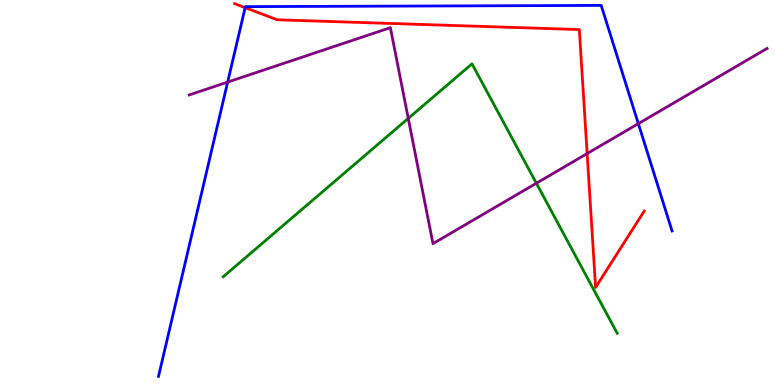[{'lines': ['blue', 'red'], 'intersections': [{'x': 3.16, 'y': 9.8}]}, {'lines': ['green', 'red'], 'intersections': []}, {'lines': ['purple', 'red'], 'intersections': [{'x': 7.58, 'y': 6.01}]}, {'lines': ['blue', 'green'], 'intersections': []}, {'lines': ['blue', 'purple'], 'intersections': [{'x': 2.94, 'y': 7.87}, {'x': 8.24, 'y': 6.79}]}, {'lines': ['green', 'purple'], 'intersections': [{'x': 5.27, 'y': 6.93}, {'x': 6.92, 'y': 5.24}]}]